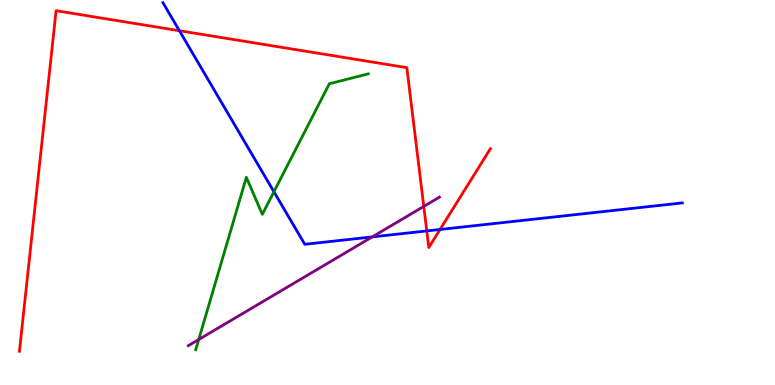[{'lines': ['blue', 'red'], 'intersections': [{'x': 2.31, 'y': 9.2}, {'x': 5.51, 'y': 4.0}, {'x': 5.68, 'y': 4.04}]}, {'lines': ['green', 'red'], 'intersections': []}, {'lines': ['purple', 'red'], 'intersections': [{'x': 5.47, 'y': 4.64}]}, {'lines': ['blue', 'green'], 'intersections': [{'x': 3.53, 'y': 5.02}]}, {'lines': ['blue', 'purple'], 'intersections': [{'x': 4.8, 'y': 3.85}]}, {'lines': ['green', 'purple'], 'intersections': [{'x': 2.56, 'y': 1.18}]}]